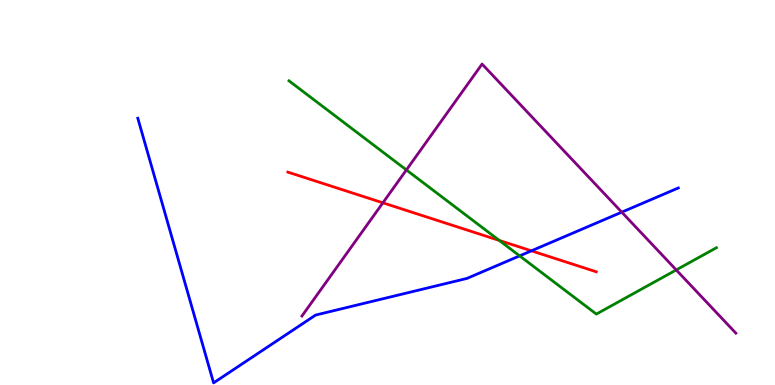[{'lines': ['blue', 'red'], 'intersections': [{'x': 6.86, 'y': 3.49}]}, {'lines': ['green', 'red'], 'intersections': [{'x': 6.44, 'y': 3.75}]}, {'lines': ['purple', 'red'], 'intersections': [{'x': 4.94, 'y': 4.73}]}, {'lines': ['blue', 'green'], 'intersections': [{'x': 6.7, 'y': 3.35}]}, {'lines': ['blue', 'purple'], 'intersections': [{'x': 8.02, 'y': 4.49}]}, {'lines': ['green', 'purple'], 'intersections': [{'x': 5.24, 'y': 5.59}, {'x': 8.73, 'y': 2.99}]}]